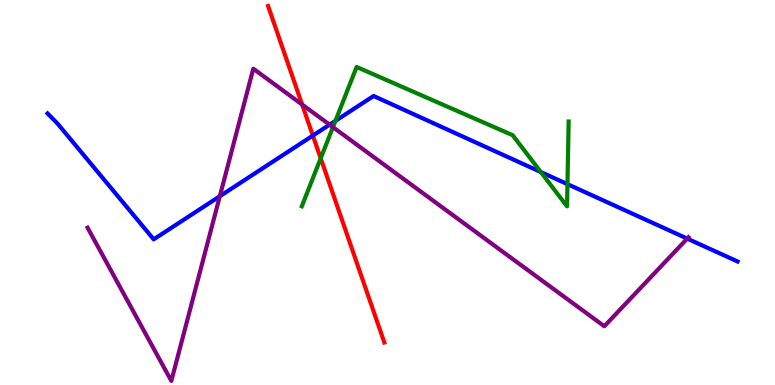[{'lines': ['blue', 'red'], 'intersections': [{'x': 4.04, 'y': 6.48}]}, {'lines': ['green', 'red'], 'intersections': [{'x': 4.14, 'y': 5.89}]}, {'lines': ['purple', 'red'], 'intersections': [{'x': 3.9, 'y': 7.28}]}, {'lines': ['blue', 'green'], 'intersections': [{'x': 4.33, 'y': 6.86}, {'x': 6.98, 'y': 5.53}, {'x': 7.32, 'y': 5.22}]}, {'lines': ['blue', 'purple'], 'intersections': [{'x': 2.84, 'y': 4.9}, {'x': 4.25, 'y': 6.76}, {'x': 8.87, 'y': 3.8}]}, {'lines': ['green', 'purple'], 'intersections': [{'x': 4.3, 'y': 6.7}]}]